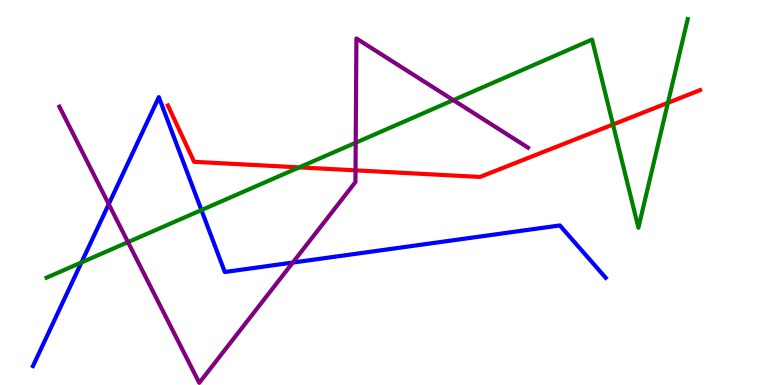[{'lines': ['blue', 'red'], 'intersections': []}, {'lines': ['green', 'red'], 'intersections': [{'x': 3.86, 'y': 5.65}, {'x': 7.91, 'y': 6.77}, {'x': 8.62, 'y': 7.33}]}, {'lines': ['purple', 'red'], 'intersections': [{'x': 4.59, 'y': 5.58}]}, {'lines': ['blue', 'green'], 'intersections': [{'x': 1.05, 'y': 3.18}, {'x': 2.6, 'y': 4.54}]}, {'lines': ['blue', 'purple'], 'intersections': [{'x': 1.4, 'y': 4.7}, {'x': 3.78, 'y': 3.18}]}, {'lines': ['green', 'purple'], 'intersections': [{'x': 1.65, 'y': 3.71}, {'x': 4.59, 'y': 6.29}, {'x': 5.85, 'y': 7.4}]}]